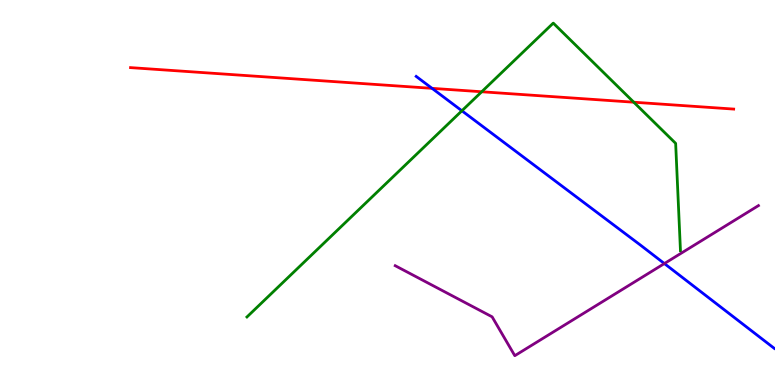[{'lines': ['blue', 'red'], 'intersections': [{'x': 5.58, 'y': 7.71}]}, {'lines': ['green', 'red'], 'intersections': [{'x': 6.22, 'y': 7.62}, {'x': 8.18, 'y': 7.35}]}, {'lines': ['purple', 'red'], 'intersections': []}, {'lines': ['blue', 'green'], 'intersections': [{'x': 5.96, 'y': 7.12}]}, {'lines': ['blue', 'purple'], 'intersections': [{'x': 8.57, 'y': 3.15}]}, {'lines': ['green', 'purple'], 'intersections': []}]